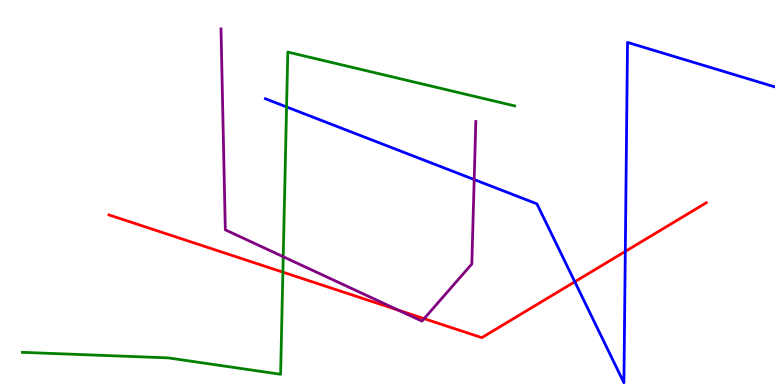[{'lines': ['blue', 'red'], 'intersections': [{'x': 7.42, 'y': 2.68}, {'x': 8.07, 'y': 3.47}]}, {'lines': ['green', 'red'], 'intersections': [{'x': 3.65, 'y': 2.93}]}, {'lines': ['purple', 'red'], 'intersections': [{'x': 5.14, 'y': 1.94}, {'x': 5.47, 'y': 1.72}]}, {'lines': ['blue', 'green'], 'intersections': [{'x': 3.7, 'y': 7.22}]}, {'lines': ['blue', 'purple'], 'intersections': [{'x': 6.12, 'y': 5.34}]}, {'lines': ['green', 'purple'], 'intersections': [{'x': 3.65, 'y': 3.33}]}]